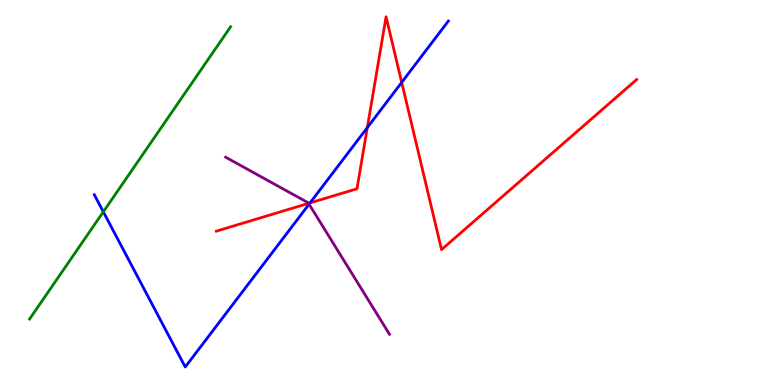[{'lines': ['blue', 'red'], 'intersections': [{'x': 4.0, 'y': 4.73}, {'x': 4.74, 'y': 6.69}, {'x': 5.18, 'y': 7.86}]}, {'lines': ['green', 'red'], 'intersections': []}, {'lines': ['purple', 'red'], 'intersections': [{'x': 3.98, 'y': 4.72}]}, {'lines': ['blue', 'green'], 'intersections': [{'x': 1.33, 'y': 4.5}]}, {'lines': ['blue', 'purple'], 'intersections': [{'x': 3.99, 'y': 4.7}]}, {'lines': ['green', 'purple'], 'intersections': []}]